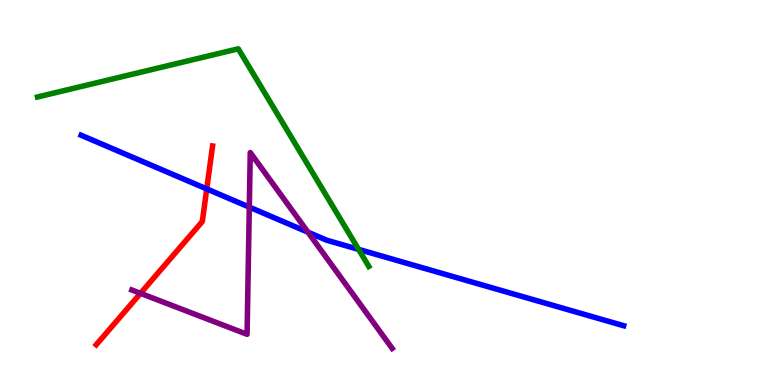[{'lines': ['blue', 'red'], 'intersections': [{'x': 2.67, 'y': 5.09}]}, {'lines': ['green', 'red'], 'intersections': []}, {'lines': ['purple', 'red'], 'intersections': [{'x': 1.81, 'y': 2.38}]}, {'lines': ['blue', 'green'], 'intersections': [{'x': 4.63, 'y': 3.52}]}, {'lines': ['blue', 'purple'], 'intersections': [{'x': 3.22, 'y': 4.62}, {'x': 3.97, 'y': 3.97}]}, {'lines': ['green', 'purple'], 'intersections': []}]